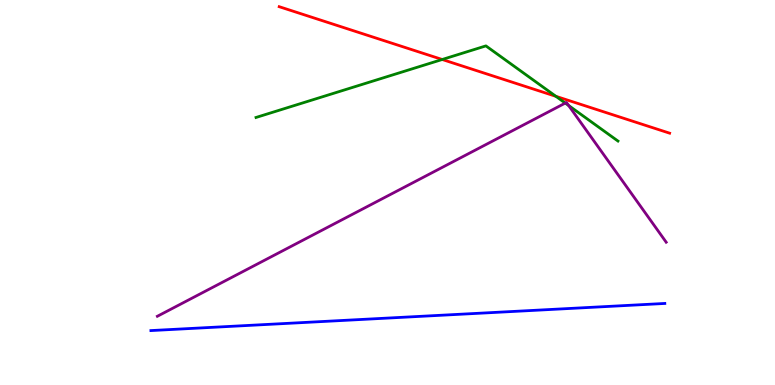[{'lines': ['blue', 'red'], 'intersections': []}, {'lines': ['green', 'red'], 'intersections': [{'x': 5.71, 'y': 8.45}, {'x': 7.17, 'y': 7.5}]}, {'lines': ['purple', 'red'], 'intersections': []}, {'lines': ['blue', 'green'], 'intersections': []}, {'lines': ['blue', 'purple'], 'intersections': []}, {'lines': ['green', 'purple'], 'intersections': [{'x': 7.29, 'y': 7.32}, {'x': 7.34, 'y': 7.26}]}]